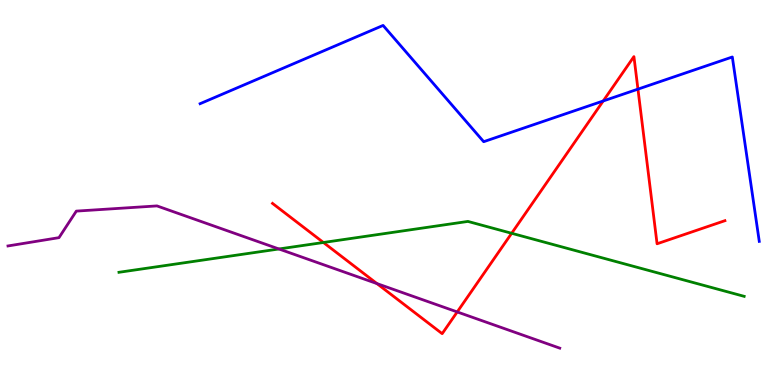[{'lines': ['blue', 'red'], 'intersections': [{'x': 7.78, 'y': 7.38}, {'x': 8.23, 'y': 7.68}]}, {'lines': ['green', 'red'], 'intersections': [{'x': 4.17, 'y': 3.7}, {'x': 6.6, 'y': 3.94}]}, {'lines': ['purple', 'red'], 'intersections': [{'x': 4.86, 'y': 2.63}, {'x': 5.9, 'y': 1.9}]}, {'lines': ['blue', 'green'], 'intersections': []}, {'lines': ['blue', 'purple'], 'intersections': []}, {'lines': ['green', 'purple'], 'intersections': [{'x': 3.6, 'y': 3.53}]}]